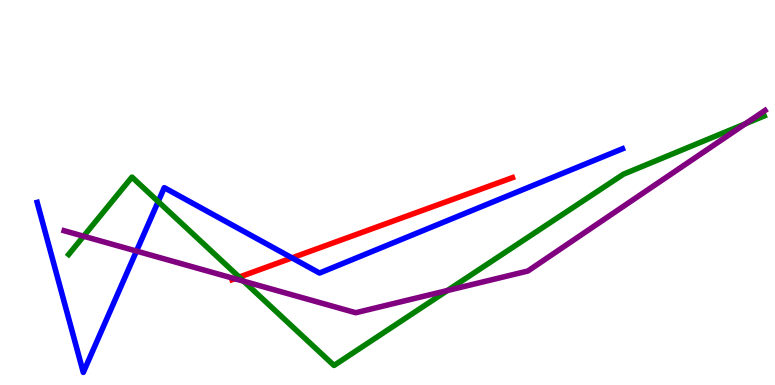[{'lines': ['blue', 'red'], 'intersections': [{'x': 3.77, 'y': 3.3}]}, {'lines': ['green', 'red'], 'intersections': [{'x': 3.09, 'y': 2.8}]}, {'lines': ['purple', 'red'], 'intersections': [{'x': 3.03, 'y': 2.76}]}, {'lines': ['blue', 'green'], 'intersections': [{'x': 2.04, 'y': 4.76}]}, {'lines': ['blue', 'purple'], 'intersections': [{'x': 1.76, 'y': 3.48}]}, {'lines': ['green', 'purple'], 'intersections': [{'x': 1.08, 'y': 3.86}, {'x': 3.14, 'y': 2.7}, {'x': 5.77, 'y': 2.45}, {'x': 9.62, 'y': 6.79}]}]